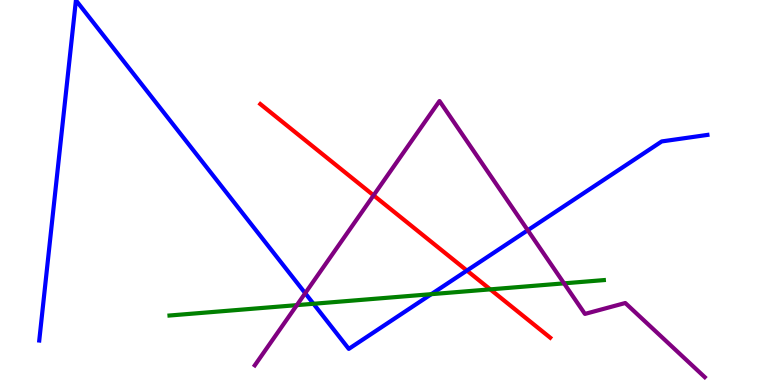[{'lines': ['blue', 'red'], 'intersections': [{'x': 6.02, 'y': 2.97}]}, {'lines': ['green', 'red'], 'intersections': [{'x': 6.33, 'y': 2.48}]}, {'lines': ['purple', 'red'], 'intersections': [{'x': 4.82, 'y': 4.93}]}, {'lines': ['blue', 'green'], 'intersections': [{'x': 4.04, 'y': 2.11}, {'x': 5.57, 'y': 2.36}]}, {'lines': ['blue', 'purple'], 'intersections': [{'x': 3.94, 'y': 2.38}, {'x': 6.81, 'y': 4.02}]}, {'lines': ['green', 'purple'], 'intersections': [{'x': 3.83, 'y': 2.07}, {'x': 7.28, 'y': 2.64}]}]